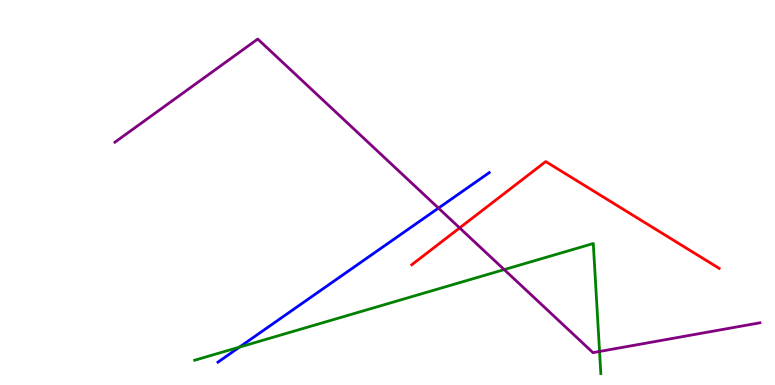[{'lines': ['blue', 'red'], 'intersections': []}, {'lines': ['green', 'red'], 'intersections': []}, {'lines': ['purple', 'red'], 'intersections': [{'x': 5.93, 'y': 4.08}]}, {'lines': ['blue', 'green'], 'intersections': [{'x': 3.09, 'y': 0.984}]}, {'lines': ['blue', 'purple'], 'intersections': [{'x': 5.66, 'y': 4.59}]}, {'lines': ['green', 'purple'], 'intersections': [{'x': 6.51, 'y': 3.0}, {'x': 7.74, 'y': 0.871}]}]